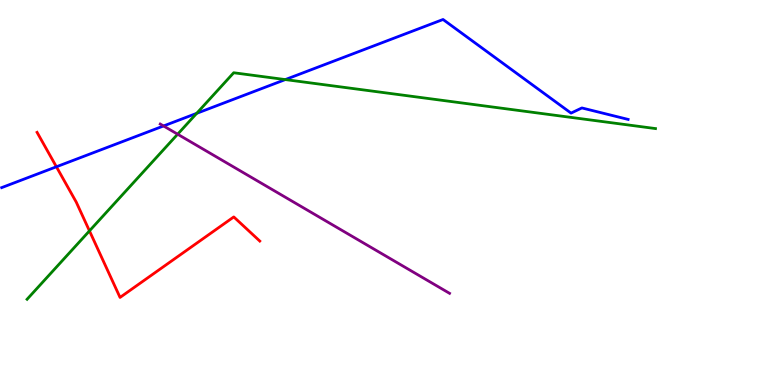[{'lines': ['blue', 'red'], 'intersections': [{'x': 0.728, 'y': 5.67}]}, {'lines': ['green', 'red'], 'intersections': [{'x': 1.15, 'y': 4.0}]}, {'lines': ['purple', 'red'], 'intersections': []}, {'lines': ['blue', 'green'], 'intersections': [{'x': 2.54, 'y': 7.06}, {'x': 3.68, 'y': 7.93}]}, {'lines': ['blue', 'purple'], 'intersections': [{'x': 2.11, 'y': 6.73}]}, {'lines': ['green', 'purple'], 'intersections': [{'x': 2.29, 'y': 6.51}]}]